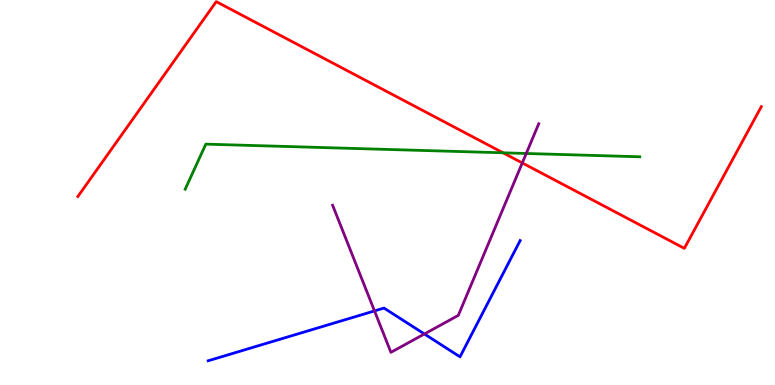[{'lines': ['blue', 'red'], 'intersections': []}, {'lines': ['green', 'red'], 'intersections': [{'x': 6.49, 'y': 6.03}]}, {'lines': ['purple', 'red'], 'intersections': [{'x': 6.74, 'y': 5.77}]}, {'lines': ['blue', 'green'], 'intersections': []}, {'lines': ['blue', 'purple'], 'intersections': [{'x': 4.83, 'y': 1.92}, {'x': 5.48, 'y': 1.33}]}, {'lines': ['green', 'purple'], 'intersections': [{'x': 6.79, 'y': 6.01}]}]